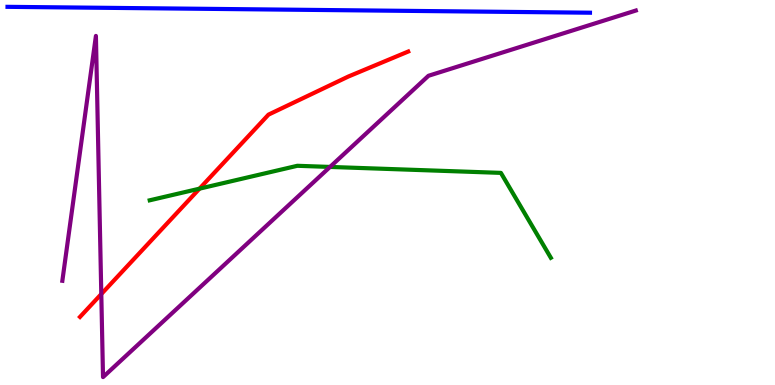[{'lines': ['blue', 'red'], 'intersections': []}, {'lines': ['green', 'red'], 'intersections': [{'x': 2.57, 'y': 5.1}]}, {'lines': ['purple', 'red'], 'intersections': [{'x': 1.31, 'y': 2.36}]}, {'lines': ['blue', 'green'], 'intersections': []}, {'lines': ['blue', 'purple'], 'intersections': []}, {'lines': ['green', 'purple'], 'intersections': [{'x': 4.26, 'y': 5.66}]}]